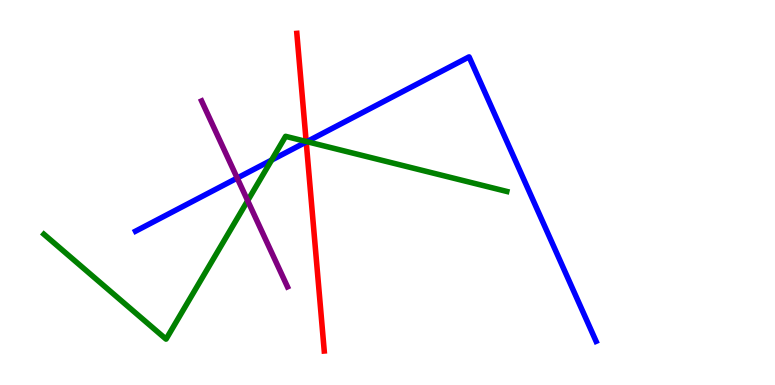[{'lines': ['blue', 'red'], 'intersections': [{'x': 3.95, 'y': 6.31}]}, {'lines': ['green', 'red'], 'intersections': [{'x': 3.95, 'y': 6.33}]}, {'lines': ['purple', 'red'], 'intersections': []}, {'lines': ['blue', 'green'], 'intersections': [{'x': 3.5, 'y': 5.84}, {'x': 3.96, 'y': 6.32}]}, {'lines': ['blue', 'purple'], 'intersections': [{'x': 3.06, 'y': 5.38}]}, {'lines': ['green', 'purple'], 'intersections': [{'x': 3.2, 'y': 4.79}]}]